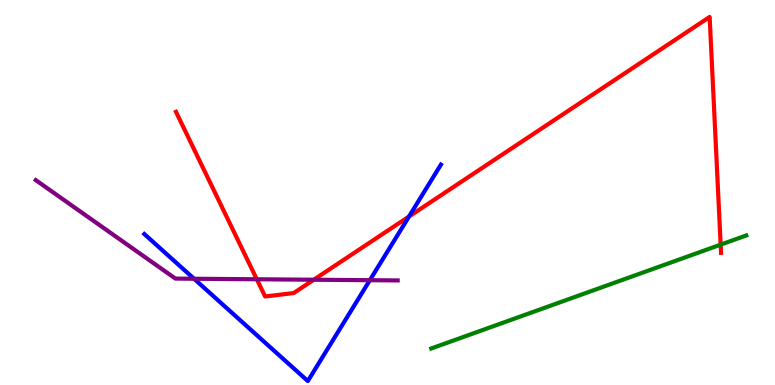[{'lines': ['blue', 'red'], 'intersections': [{'x': 5.28, 'y': 4.38}]}, {'lines': ['green', 'red'], 'intersections': [{'x': 9.3, 'y': 3.65}]}, {'lines': ['purple', 'red'], 'intersections': [{'x': 3.31, 'y': 2.75}, {'x': 4.05, 'y': 2.73}]}, {'lines': ['blue', 'green'], 'intersections': []}, {'lines': ['blue', 'purple'], 'intersections': [{'x': 2.5, 'y': 2.76}, {'x': 4.77, 'y': 2.72}]}, {'lines': ['green', 'purple'], 'intersections': []}]